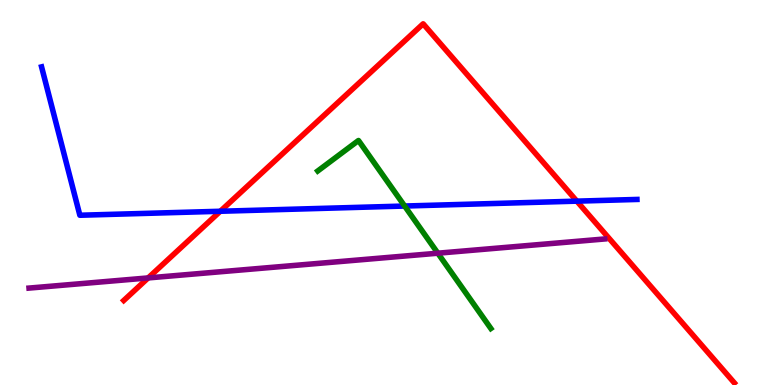[{'lines': ['blue', 'red'], 'intersections': [{'x': 2.84, 'y': 4.51}, {'x': 7.44, 'y': 4.78}]}, {'lines': ['green', 'red'], 'intersections': []}, {'lines': ['purple', 'red'], 'intersections': [{'x': 1.91, 'y': 2.78}]}, {'lines': ['blue', 'green'], 'intersections': [{'x': 5.22, 'y': 4.65}]}, {'lines': ['blue', 'purple'], 'intersections': []}, {'lines': ['green', 'purple'], 'intersections': [{'x': 5.65, 'y': 3.42}]}]